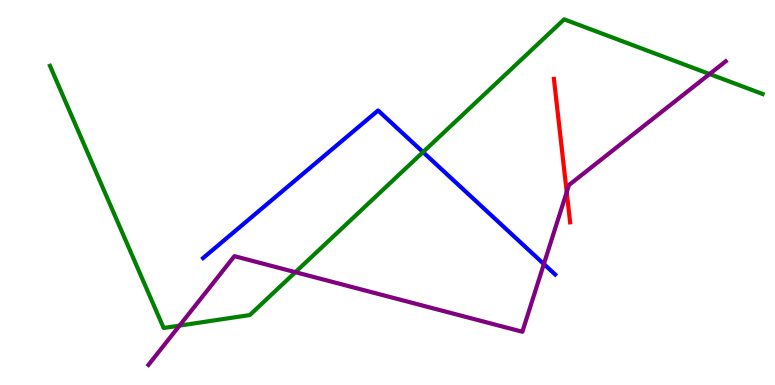[{'lines': ['blue', 'red'], 'intersections': []}, {'lines': ['green', 'red'], 'intersections': []}, {'lines': ['purple', 'red'], 'intersections': [{'x': 7.31, 'y': 5.01}]}, {'lines': ['blue', 'green'], 'intersections': [{'x': 5.46, 'y': 6.05}]}, {'lines': ['blue', 'purple'], 'intersections': [{'x': 7.02, 'y': 3.14}]}, {'lines': ['green', 'purple'], 'intersections': [{'x': 2.32, 'y': 1.54}, {'x': 3.81, 'y': 2.93}, {'x': 9.16, 'y': 8.08}]}]